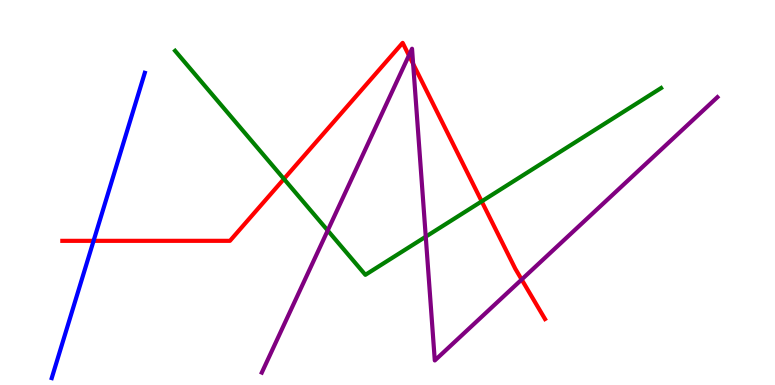[{'lines': ['blue', 'red'], 'intersections': [{'x': 1.21, 'y': 3.74}]}, {'lines': ['green', 'red'], 'intersections': [{'x': 3.66, 'y': 5.35}, {'x': 6.22, 'y': 4.77}]}, {'lines': ['purple', 'red'], 'intersections': [{'x': 5.28, 'y': 8.56}, {'x': 5.33, 'y': 8.34}, {'x': 6.73, 'y': 2.74}]}, {'lines': ['blue', 'green'], 'intersections': []}, {'lines': ['blue', 'purple'], 'intersections': []}, {'lines': ['green', 'purple'], 'intersections': [{'x': 4.23, 'y': 4.01}, {'x': 5.49, 'y': 3.85}]}]